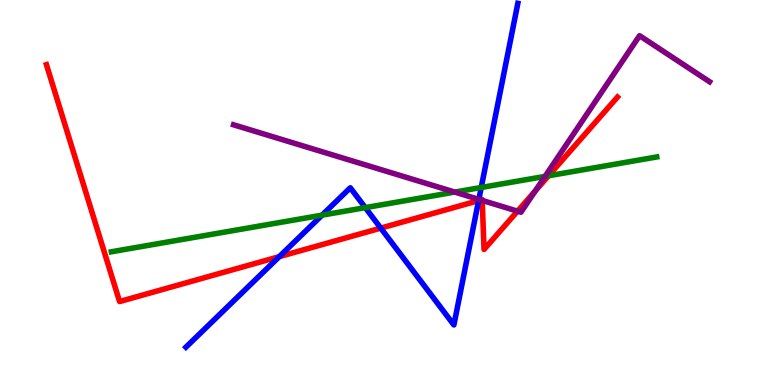[{'lines': ['blue', 'red'], 'intersections': [{'x': 3.6, 'y': 3.33}, {'x': 4.91, 'y': 4.07}, {'x': 6.18, 'y': 4.79}]}, {'lines': ['green', 'red'], 'intersections': [{'x': 7.08, 'y': 5.43}]}, {'lines': ['purple', 'red'], 'intersections': [{'x': 6.2, 'y': 4.81}, {'x': 6.22, 'y': 4.79}, {'x': 6.68, 'y': 4.51}, {'x': 6.91, 'y': 5.04}]}, {'lines': ['blue', 'green'], 'intersections': [{'x': 4.16, 'y': 4.41}, {'x': 4.71, 'y': 4.61}, {'x': 6.21, 'y': 5.13}]}, {'lines': ['blue', 'purple'], 'intersections': [{'x': 6.18, 'y': 4.82}]}, {'lines': ['green', 'purple'], 'intersections': [{'x': 5.87, 'y': 5.01}, {'x': 7.03, 'y': 5.42}]}]